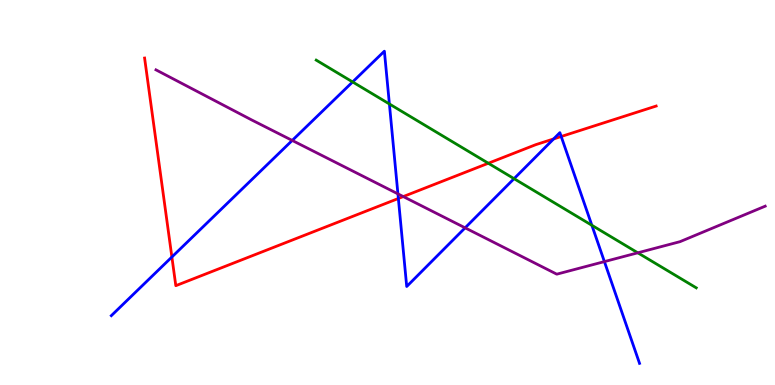[{'lines': ['blue', 'red'], 'intersections': [{'x': 2.22, 'y': 3.32}, {'x': 5.14, 'y': 4.84}, {'x': 7.14, 'y': 6.39}, {'x': 7.24, 'y': 6.45}]}, {'lines': ['green', 'red'], 'intersections': [{'x': 6.3, 'y': 5.76}]}, {'lines': ['purple', 'red'], 'intersections': [{'x': 5.2, 'y': 4.89}]}, {'lines': ['blue', 'green'], 'intersections': [{'x': 4.55, 'y': 7.87}, {'x': 5.02, 'y': 7.3}, {'x': 6.63, 'y': 5.36}, {'x': 7.64, 'y': 4.15}]}, {'lines': ['blue', 'purple'], 'intersections': [{'x': 3.77, 'y': 6.35}, {'x': 5.13, 'y': 4.96}, {'x': 6.0, 'y': 4.08}, {'x': 7.8, 'y': 3.2}]}, {'lines': ['green', 'purple'], 'intersections': [{'x': 8.23, 'y': 3.43}]}]